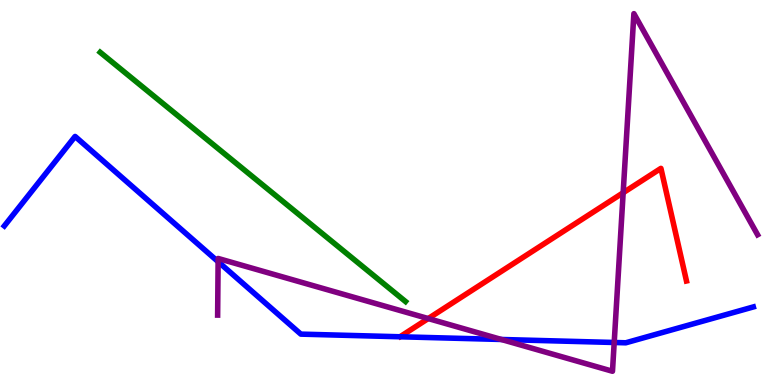[{'lines': ['blue', 'red'], 'intersections': []}, {'lines': ['green', 'red'], 'intersections': []}, {'lines': ['purple', 'red'], 'intersections': [{'x': 5.53, 'y': 1.73}, {'x': 8.04, 'y': 4.99}]}, {'lines': ['blue', 'green'], 'intersections': []}, {'lines': ['blue', 'purple'], 'intersections': [{'x': 2.81, 'y': 3.2}, {'x': 6.47, 'y': 1.18}, {'x': 7.93, 'y': 1.1}]}, {'lines': ['green', 'purple'], 'intersections': []}]